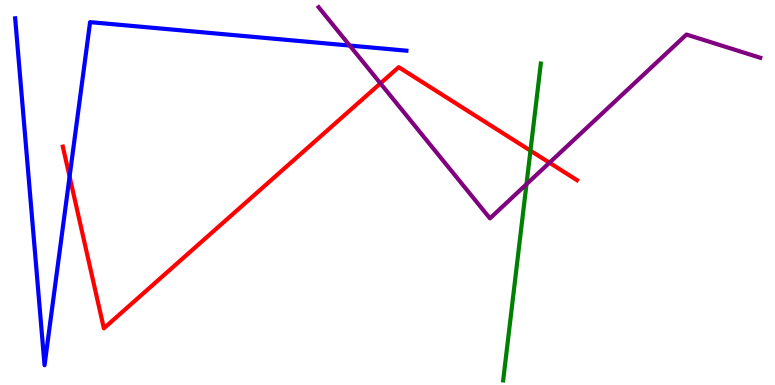[{'lines': ['blue', 'red'], 'intersections': [{'x': 0.898, 'y': 5.41}]}, {'lines': ['green', 'red'], 'intersections': [{'x': 6.84, 'y': 6.09}]}, {'lines': ['purple', 'red'], 'intersections': [{'x': 4.91, 'y': 7.83}, {'x': 7.09, 'y': 5.77}]}, {'lines': ['blue', 'green'], 'intersections': []}, {'lines': ['blue', 'purple'], 'intersections': [{'x': 4.51, 'y': 8.82}]}, {'lines': ['green', 'purple'], 'intersections': [{'x': 6.79, 'y': 5.22}]}]